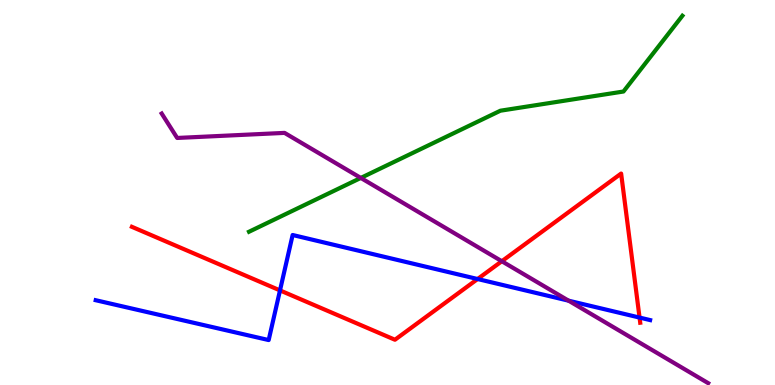[{'lines': ['blue', 'red'], 'intersections': [{'x': 3.61, 'y': 2.46}, {'x': 6.16, 'y': 2.75}, {'x': 8.25, 'y': 1.75}]}, {'lines': ['green', 'red'], 'intersections': []}, {'lines': ['purple', 'red'], 'intersections': [{'x': 6.47, 'y': 3.21}]}, {'lines': ['blue', 'green'], 'intersections': []}, {'lines': ['blue', 'purple'], 'intersections': [{'x': 7.34, 'y': 2.19}]}, {'lines': ['green', 'purple'], 'intersections': [{'x': 4.66, 'y': 5.38}]}]